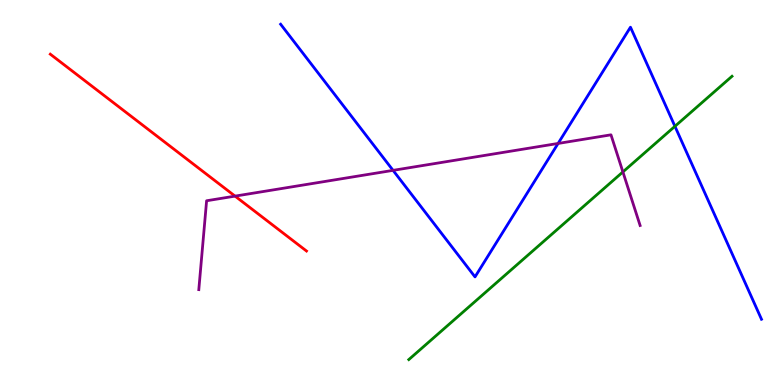[{'lines': ['blue', 'red'], 'intersections': []}, {'lines': ['green', 'red'], 'intersections': []}, {'lines': ['purple', 'red'], 'intersections': [{'x': 3.03, 'y': 4.91}]}, {'lines': ['blue', 'green'], 'intersections': [{'x': 8.71, 'y': 6.72}]}, {'lines': ['blue', 'purple'], 'intersections': [{'x': 5.07, 'y': 5.58}, {'x': 7.2, 'y': 6.27}]}, {'lines': ['green', 'purple'], 'intersections': [{'x': 8.04, 'y': 5.53}]}]